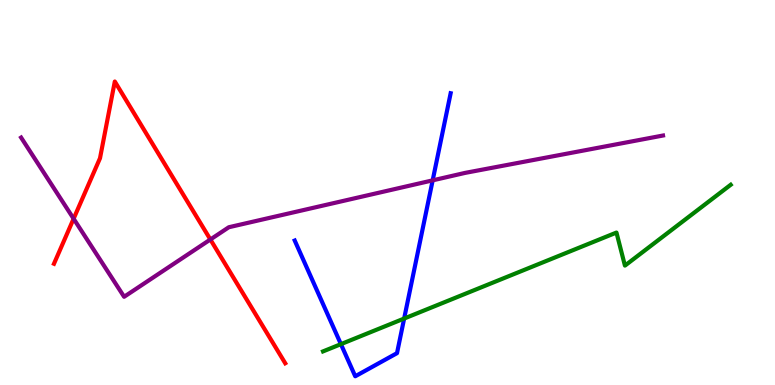[{'lines': ['blue', 'red'], 'intersections': []}, {'lines': ['green', 'red'], 'intersections': []}, {'lines': ['purple', 'red'], 'intersections': [{'x': 0.95, 'y': 4.32}, {'x': 2.71, 'y': 3.78}]}, {'lines': ['blue', 'green'], 'intersections': [{'x': 4.4, 'y': 1.06}, {'x': 5.21, 'y': 1.73}]}, {'lines': ['blue', 'purple'], 'intersections': [{'x': 5.58, 'y': 5.32}]}, {'lines': ['green', 'purple'], 'intersections': []}]